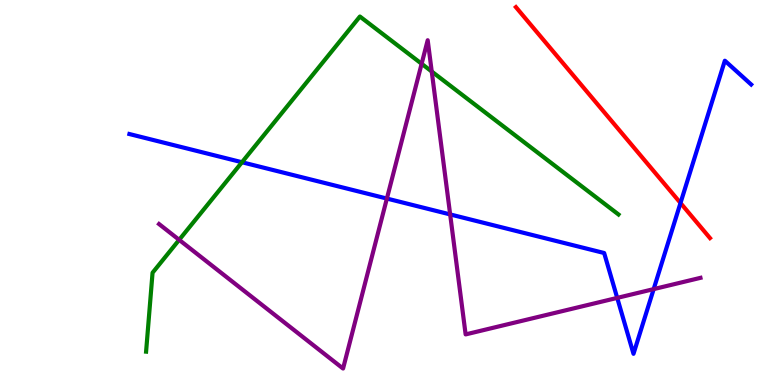[{'lines': ['blue', 'red'], 'intersections': [{'x': 8.78, 'y': 4.73}]}, {'lines': ['green', 'red'], 'intersections': []}, {'lines': ['purple', 'red'], 'intersections': []}, {'lines': ['blue', 'green'], 'intersections': [{'x': 3.12, 'y': 5.79}]}, {'lines': ['blue', 'purple'], 'intersections': [{'x': 4.99, 'y': 4.84}, {'x': 5.81, 'y': 4.43}, {'x': 7.96, 'y': 2.26}, {'x': 8.43, 'y': 2.49}]}, {'lines': ['green', 'purple'], 'intersections': [{'x': 2.31, 'y': 3.77}, {'x': 5.44, 'y': 8.34}, {'x': 5.57, 'y': 8.14}]}]